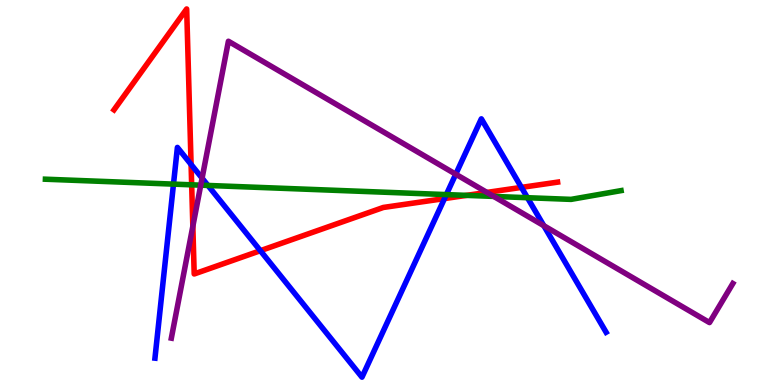[{'lines': ['blue', 'red'], 'intersections': [{'x': 2.47, 'y': 5.73}, {'x': 3.36, 'y': 3.49}, {'x': 5.74, 'y': 4.84}, {'x': 6.73, 'y': 5.13}]}, {'lines': ['green', 'red'], 'intersections': [{'x': 2.47, 'y': 5.2}, {'x': 6.02, 'y': 4.93}]}, {'lines': ['purple', 'red'], 'intersections': [{'x': 2.49, 'y': 4.12}, {'x': 6.28, 'y': 5.0}]}, {'lines': ['blue', 'green'], 'intersections': [{'x': 2.24, 'y': 5.22}, {'x': 2.68, 'y': 5.18}, {'x': 5.76, 'y': 4.95}, {'x': 6.81, 'y': 4.86}]}, {'lines': ['blue', 'purple'], 'intersections': [{'x': 2.61, 'y': 5.37}, {'x': 5.88, 'y': 5.48}, {'x': 7.02, 'y': 4.14}]}, {'lines': ['green', 'purple'], 'intersections': [{'x': 2.59, 'y': 5.19}, {'x': 6.37, 'y': 4.9}]}]